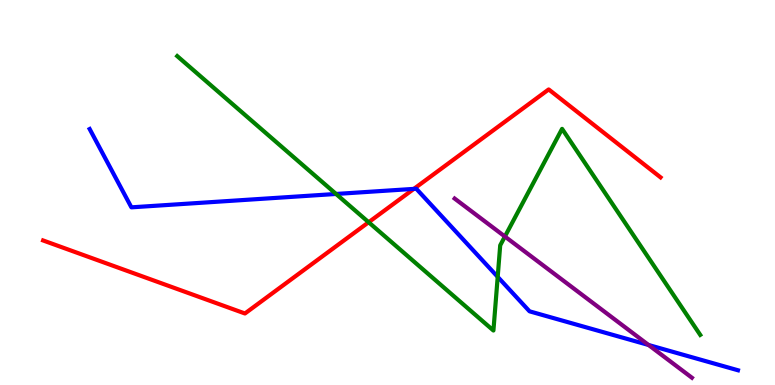[{'lines': ['blue', 'red'], 'intersections': [{'x': 5.34, 'y': 5.09}]}, {'lines': ['green', 'red'], 'intersections': [{'x': 4.76, 'y': 4.23}]}, {'lines': ['purple', 'red'], 'intersections': []}, {'lines': ['blue', 'green'], 'intersections': [{'x': 4.34, 'y': 4.96}, {'x': 6.42, 'y': 2.81}]}, {'lines': ['blue', 'purple'], 'intersections': [{'x': 8.37, 'y': 1.04}]}, {'lines': ['green', 'purple'], 'intersections': [{'x': 6.51, 'y': 3.86}]}]